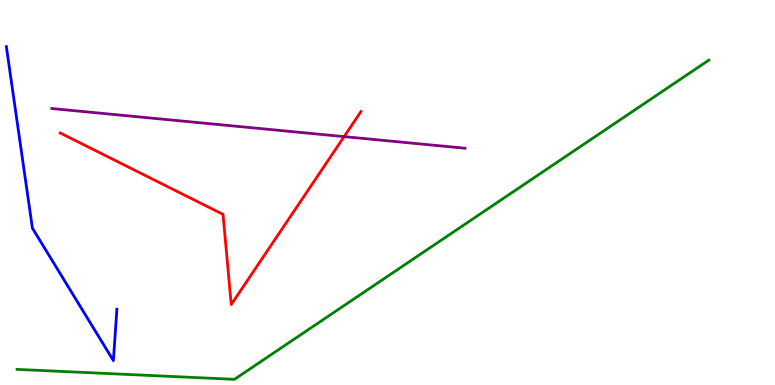[{'lines': ['blue', 'red'], 'intersections': []}, {'lines': ['green', 'red'], 'intersections': []}, {'lines': ['purple', 'red'], 'intersections': [{'x': 4.44, 'y': 6.45}]}, {'lines': ['blue', 'green'], 'intersections': []}, {'lines': ['blue', 'purple'], 'intersections': []}, {'lines': ['green', 'purple'], 'intersections': []}]